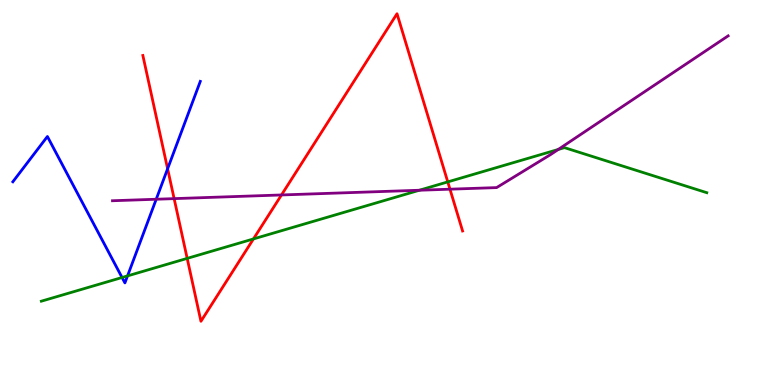[{'lines': ['blue', 'red'], 'intersections': [{'x': 2.16, 'y': 5.62}]}, {'lines': ['green', 'red'], 'intersections': [{'x': 2.42, 'y': 3.29}, {'x': 3.27, 'y': 3.79}, {'x': 5.78, 'y': 5.28}]}, {'lines': ['purple', 'red'], 'intersections': [{'x': 2.25, 'y': 4.84}, {'x': 3.63, 'y': 4.94}, {'x': 5.81, 'y': 5.09}]}, {'lines': ['blue', 'green'], 'intersections': [{'x': 1.57, 'y': 2.79}, {'x': 1.65, 'y': 2.83}]}, {'lines': ['blue', 'purple'], 'intersections': [{'x': 2.02, 'y': 4.82}]}, {'lines': ['green', 'purple'], 'intersections': [{'x': 5.41, 'y': 5.06}, {'x': 7.2, 'y': 6.12}]}]